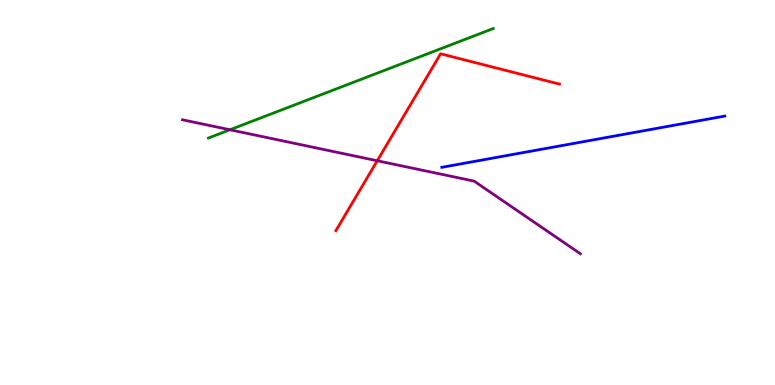[{'lines': ['blue', 'red'], 'intersections': []}, {'lines': ['green', 'red'], 'intersections': []}, {'lines': ['purple', 'red'], 'intersections': [{'x': 4.87, 'y': 5.82}]}, {'lines': ['blue', 'green'], 'intersections': []}, {'lines': ['blue', 'purple'], 'intersections': []}, {'lines': ['green', 'purple'], 'intersections': [{'x': 2.97, 'y': 6.63}]}]